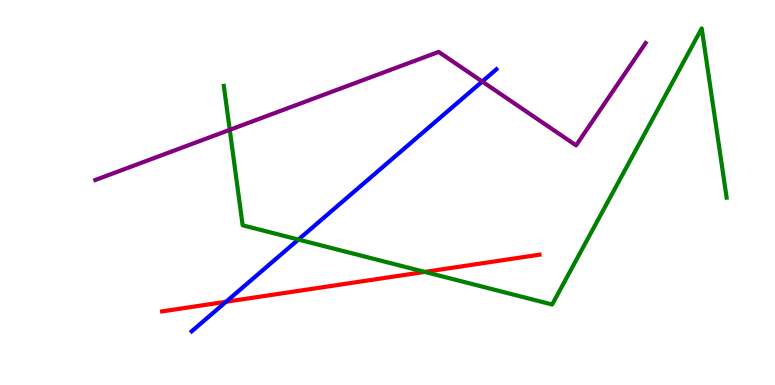[{'lines': ['blue', 'red'], 'intersections': [{'x': 2.92, 'y': 2.16}]}, {'lines': ['green', 'red'], 'intersections': [{'x': 5.48, 'y': 2.94}]}, {'lines': ['purple', 'red'], 'intersections': []}, {'lines': ['blue', 'green'], 'intersections': [{'x': 3.85, 'y': 3.78}]}, {'lines': ['blue', 'purple'], 'intersections': [{'x': 6.22, 'y': 7.88}]}, {'lines': ['green', 'purple'], 'intersections': [{'x': 2.96, 'y': 6.63}]}]